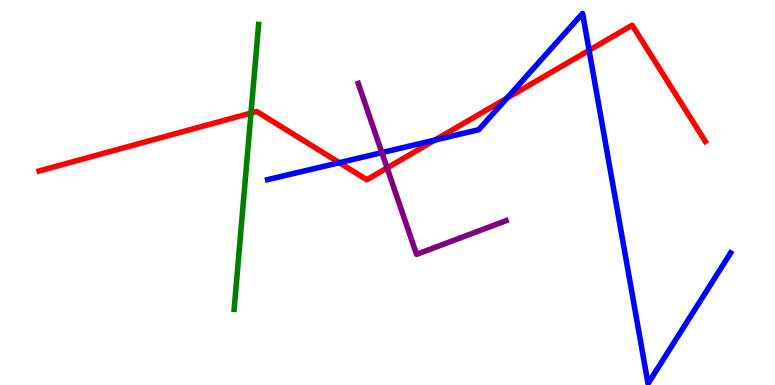[{'lines': ['blue', 'red'], 'intersections': [{'x': 4.38, 'y': 5.77}, {'x': 5.61, 'y': 6.36}, {'x': 6.54, 'y': 7.45}, {'x': 7.6, 'y': 8.69}]}, {'lines': ['green', 'red'], 'intersections': [{'x': 3.24, 'y': 7.06}]}, {'lines': ['purple', 'red'], 'intersections': [{'x': 4.99, 'y': 5.64}]}, {'lines': ['blue', 'green'], 'intersections': []}, {'lines': ['blue', 'purple'], 'intersections': [{'x': 4.93, 'y': 6.04}]}, {'lines': ['green', 'purple'], 'intersections': []}]